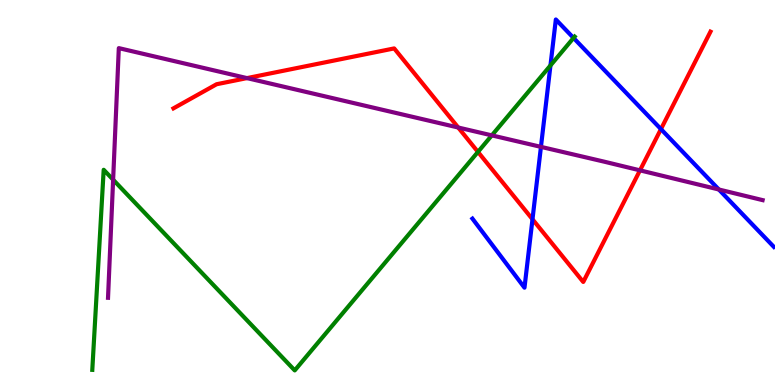[{'lines': ['blue', 'red'], 'intersections': [{'x': 6.87, 'y': 4.31}, {'x': 8.53, 'y': 6.65}]}, {'lines': ['green', 'red'], 'intersections': [{'x': 6.17, 'y': 6.05}]}, {'lines': ['purple', 'red'], 'intersections': [{'x': 3.19, 'y': 7.97}, {'x': 5.91, 'y': 6.69}, {'x': 8.26, 'y': 5.58}]}, {'lines': ['blue', 'green'], 'intersections': [{'x': 7.1, 'y': 8.3}, {'x': 7.4, 'y': 9.01}]}, {'lines': ['blue', 'purple'], 'intersections': [{'x': 6.98, 'y': 6.19}, {'x': 9.28, 'y': 5.08}]}, {'lines': ['green', 'purple'], 'intersections': [{'x': 1.46, 'y': 5.33}, {'x': 6.35, 'y': 6.48}]}]